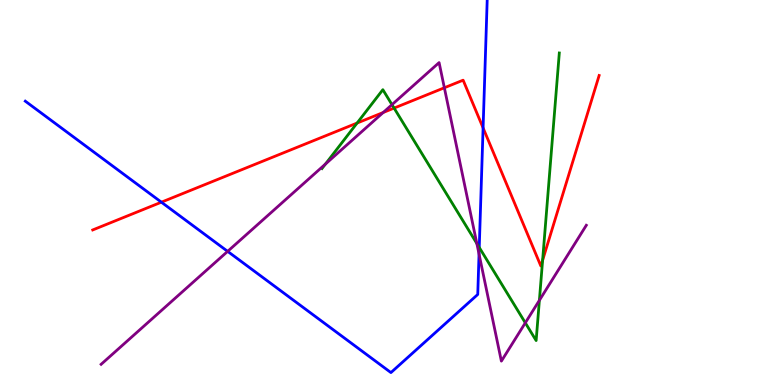[{'lines': ['blue', 'red'], 'intersections': [{'x': 2.08, 'y': 4.75}, {'x': 6.23, 'y': 6.68}]}, {'lines': ['green', 'red'], 'intersections': [{'x': 4.61, 'y': 6.8}, {'x': 5.09, 'y': 7.19}, {'x': 7.0, 'y': 3.24}]}, {'lines': ['purple', 'red'], 'intersections': [{'x': 4.94, 'y': 7.08}, {'x': 5.73, 'y': 7.72}]}, {'lines': ['blue', 'green'], 'intersections': [{'x': 6.18, 'y': 3.57}]}, {'lines': ['blue', 'purple'], 'intersections': [{'x': 2.94, 'y': 3.47}, {'x': 6.18, 'y': 3.4}]}, {'lines': ['green', 'purple'], 'intersections': [{'x': 4.2, 'y': 5.74}, {'x': 5.06, 'y': 7.28}, {'x': 6.15, 'y': 3.68}, {'x': 6.78, 'y': 1.61}, {'x': 6.96, 'y': 2.2}]}]